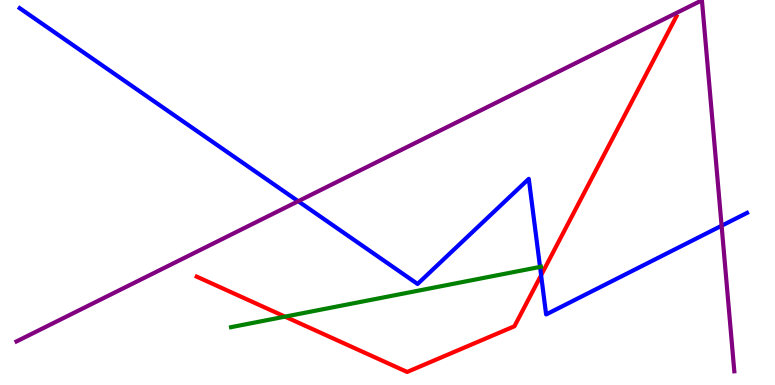[{'lines': ['blue', 'red'], 'intersections': [{'x': 6.98, 'y': 2.85}]}, {'lines': ['green', 'red'], 'intersections': [{'x': 3.68, 'y': 1.78}]}, {'lines': ['purple', 'red'], 'intersections': []}, {'lines': ['blue', 'green'], 'intersections': [{'x': 6.97, 'y': 3.07}]}, {'lines': ['blue', 'purple'], 'intersections': [{'x': 3.85, 'y': 4.77}, {'x': 9.31, 'y': 4.14}]}, {'lines': ['green', 'purple'], 'intersections': []}]